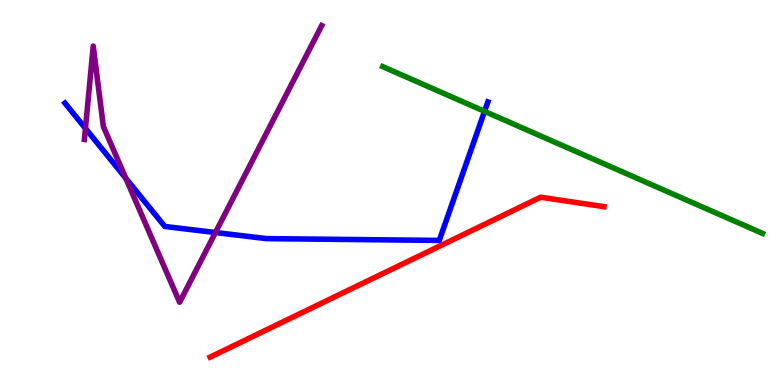[{'lines': ['blue', 'red'], 'intersections': []}, {'lines': ['green', 'red'], 'intersections': []}, {'lines': ['purple', 'red'], 'intersections': []}, {'lines': ['blue', 'green'], 'intersections': [{'x': 6.25, 'y': 7.11}]}, {'lines': ['blue', 'purple'], 'intersections': [{'x': 1.1, 'y': 6.66}, {'x': 1.62, 'y': 5.37}, {'x': 2.78, 'y': 3.96}]}, {'lines': ['green', 'purple'], 'intersections': []}]